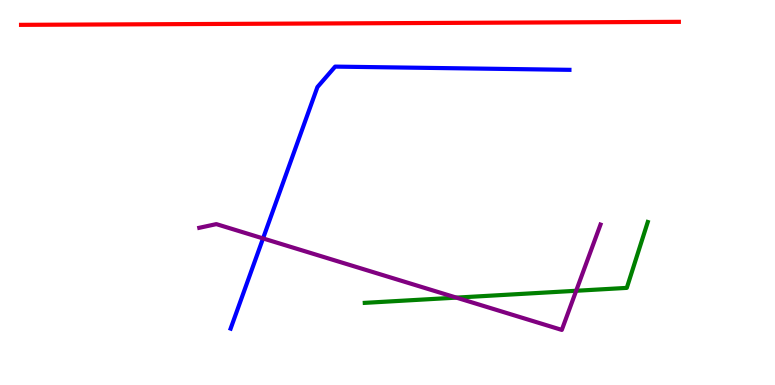[{'lines': ['blue', 'red'], 'intersections': []}, {'lines': ['green', 'red'], 'intersections': []}, {'lines': ['purple', 'red'], 'intersections': []}, {'lines': ['blue', 'green'], 'intersections': []}, {'lines': ['blue', 'purple'], 'intersections': [{'x': 3.39, 'y': 3.81}]}, {'lines': ['green', 'purple'], 'intersections': [{'x': 5.89, 'y': 2.27}, {'x': 7.43, 'y': 2.45}]}]